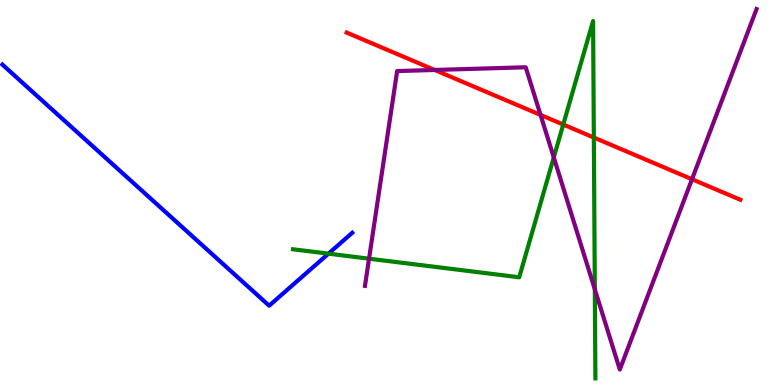[{'lines': ['blue', 'red'], 'intersections': []}, {'lines': ['green', 'red'], 'intersections': [{'x': 7.27, 'y': 6.76}, {'x': 7.66, 'y': 6.43}]}, {'lines': ['purple', 'red'], 'intersections': [{'x': 5.61, 'y': 8.18}, {'x': 6.97, 'y': 7.02}, {'x': 8.93, 'y': 5.34}]}, {'lines': ['blue', 'green'], 'intersections': [{'x': 4.24, 'y': 3.41}]}, {'lines': ['blue', 'purple'], 'intersections': []}, {'lines': ['green', 'purple'], 'intersections': [{'x': 4.76, 'y': 3.28}, {'x': 7.15, 'y': 5.91}, {'x': 7.68, 'y': 2.49}]}]